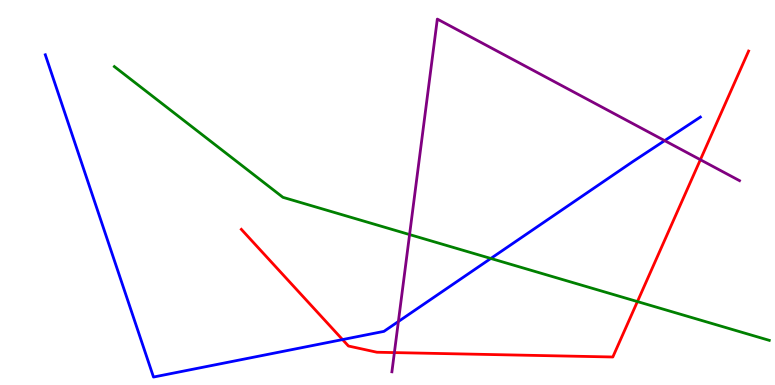[{'lines': ['blue', 'red'], 'intersections': [{'x': 4.42, 'y': 1.18}]}, {'lines': ['green', 'red'], 'intersections': [{'x': 8.22, 'y': 2.17}]}, {'lines': ['purple', 'red'], 'intersections': [{'x': 5.09, 'y': 0.842}, {'x': 9.04, 'y': 5.85}]}, {'lines': ['blue', 'green'], 'intersections': [{'x': 6.33, 'y': 3.29}]}, {'lines': ['blue', 'purple'], 'intersections': [{'x': 5.14, 'y': 1.65}, {'x': 8.58, 'y': 6.35}]}, {'lines': ['green', 'purple'], 'intersections': [{'x': 5.28, 'y': 3.91}]}]